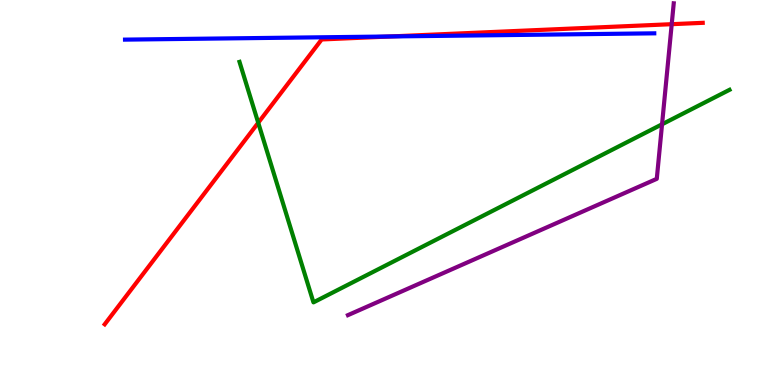[{'lines': ['blue', 'red'], 'intersections': [{'x': 5.03, 'y': 9.05}]}, {'lines': ['green', 'red'], 'intersections': [{'x': 3.33, 'y': 6.81}]}, {'lines': ['purple', 'red'], 'intersections': [{'x': 8.67, 'y': 9.37}]}, {'lines': ['blue', 'green'], 'intersections': []}, {'lines': ['blue', 'purple'], 'intersections': []}, {'lines': ['green', 'purple'], 'intersections': [{'x': 8.54, 'y': 6.77}]}]